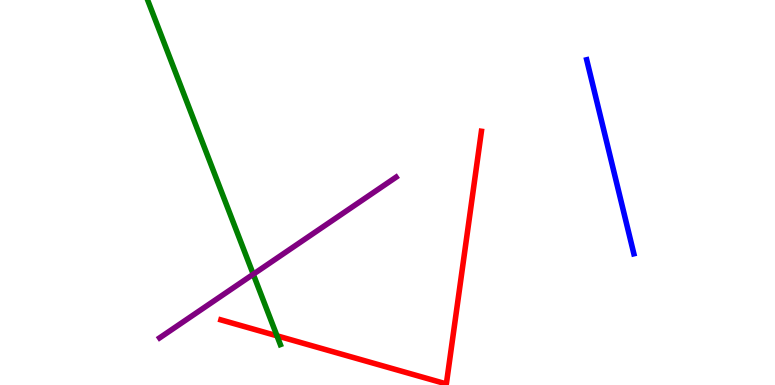[{'lines': ['blue', 'red'], 'intersections': []}, {'lines': ['green', 'red'], 'intersections': [{'x': 3.57, 'y': 1.28}]}, {'lines': ['purple', 'red'], 'intersections': []}, {'lines': ['blue', 'green'], 'intersections': []}, {'lines': ['blue', 'purple'], 'intersections': []}, {'lines': ['green', 'purple'], 'intersections': [{'x': 3.27, 'y': 2.88}]}]